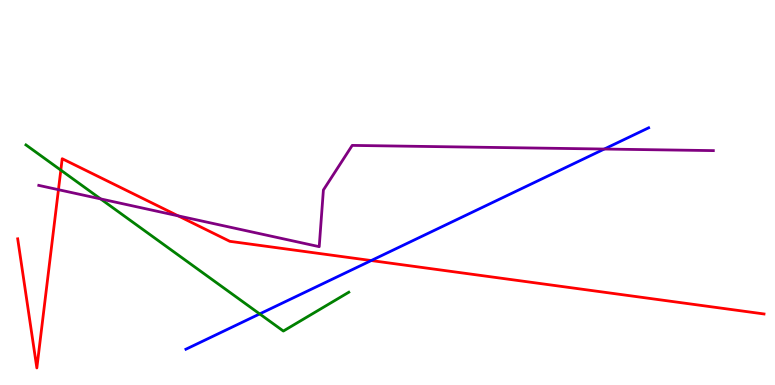[{'lines': ['blue', 'red'], 'intersections': [{'x': 4.79, 'y': 3.23}]}, {'lines': ['green', 'red'], 'intersections': [{'x': 0.785, 'y': 5.58}]}, {'lines': ['purple', 'red'], 'intersections': [{'x': 0.754, 'y': 5.07}, {'x': 2.3, 'y': 4.39}]}, {'lines': ['blue', 'green'], 'intersections': [{'x': 3.35, 'y': 1.85}]}, {'lines': ['blue', 'purple'], 'intersections': [{'x': 7.8, 'y': 6.13}]}, {'lines': ['green', 'purple'], 'intersections': [{'x': 1.3, 'y': 4.83}]}]